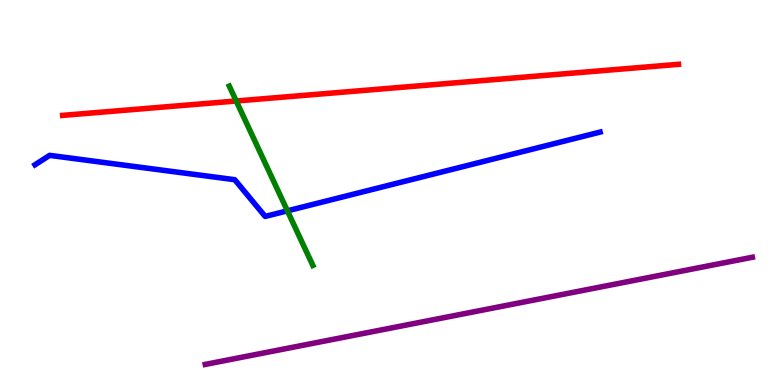[{'lines': ['blue', 'red'], 'intersections': []}, {'lines': ['green', 'red'], 'intersections': [{'x': 3.05, 'y': 7.38}]}, {'lines': ['purple', 'red'], 'intersections': []}, {'lines': ['blue', 'green'], 'intersections': [{'x': 3.71, 'y': 4.52}]}, {'lines': ['blue', 'purple'], 'intersections': []}, {'lines': ['green', 'purple'], 'intersections': []}]